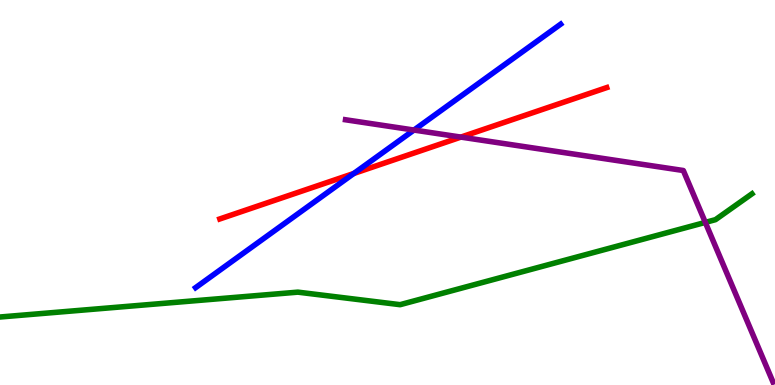[{'lines': ['blue', 'red'], 'intersections': [{'x': 4.57, 'y': 5.49}]}, {'lines': ['green', 'red'], 'intersections': []}, {'lines': ['purple', 'red'], 'intersections': [{'x': 5.95, 'y': 6.44}]}, {'lines': ['blue', 'green'], 'intersections': []}, {'lines': ['blue', 'purple'], 'intersections': [{'x': 5.34, 'y': 6.62}]}, {'lines': ['green', 'purple'], 'intersections': [{'x': 9.1, 'y': 4.22}]}]